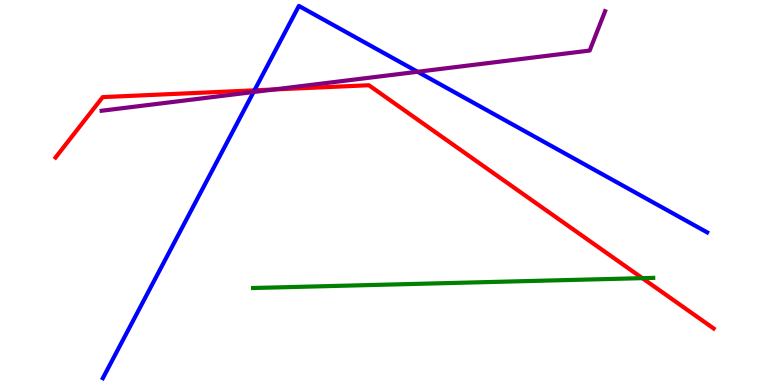[{'lines': ['blue', 'red'], 'intersections': [{'x': 3.28, 'y': 7.65}]}, {'lines': ['green', 'red'], 'intersections': [{'x': 8.29, 'y': 2.78}]}, {'lines': ['purple', 'red'], 'intersections': [{'x': 3.54, 'y': 7.68}]}, {'lines': ['blue', 'green'], 'intersections': []}, {'lines': ['blue', 'purple'], 'intersections': [{'x': 3.27, 'y': 7.61}, {'x': 5.39, 'y': 8.14}]}, {'lines': ['green', 'purple'], 'intersections': []}]